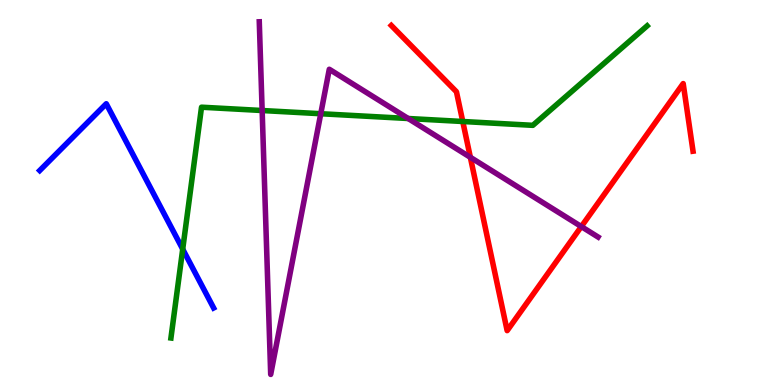[{'lines': ['blue', 'red'], 'intersections': []}, {'lines': ['green', 'red'], 'intersections': [{'x': 5.97, 'y': 6.84}]}, {'lines': ['purple', 'red'], 'intersections': [{'x': 6.07, 'y': 5.91}, {'x': 7.5, 'y': 4.12}]}, {'lines': ['blue', 'green'], 'intersections': [{'x': 2.36, 'y': 3.53}]}, {'lines': ['blue', 'purple'], 'intersections': []}, {'lines': ['green', 'purple'], 'intersections': [{'x': 3.38, 'y': 7.13}, {'x': 4.14, 'y': 7.05}, {'x': 5.27, 'y': 6.92}]}]